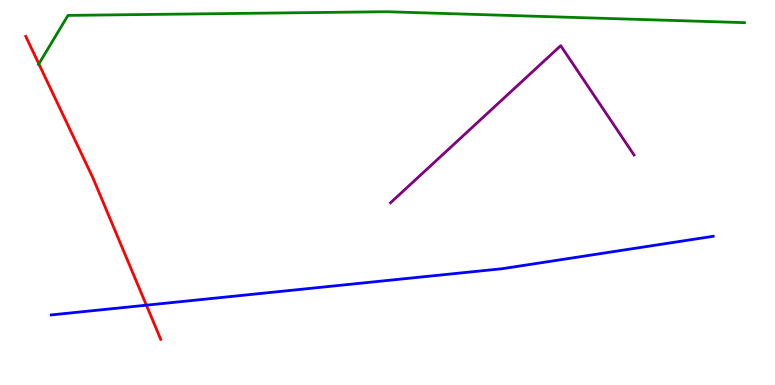[{'lines': ['blue', 'red'], 'intersections': [{'x': 1.89, 'y': 2.07}]}, {'lines': ['green', 'red'], 'intersections': [{'x': 0.501, 'y': 8.34}]}, {'lines': ['purple', 'red'], 'intersections': []}, {'lines': ['blue', 'green'], 'intersections': []}, {'lines': ['blue', 'purple'], 'intersections': []}, {'lines': ['green', 'purple'], 'intersections': []}]